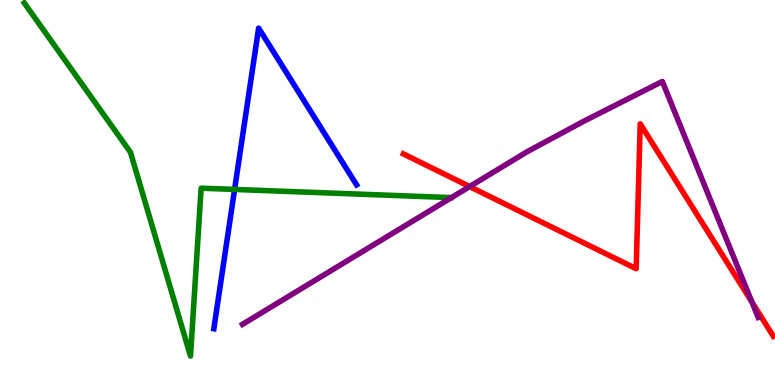[{'lines': ['blue', 'red'], 'intersections': []}, {'lines': ['green', 'red'], 'intersections': []}, {'lines': ['purple', 'red'], 'intersections': [{'x': 6.06, 'y': 5.15}, {'x': 9.7, 'y': 2.15}]}, {'lines': ['blue', 'green'], 'intersections': [{'x': 3.03, 'y': 5.08}]}, {'lines': ['blue', 'purple'], 'intersections': []}, {'lines': ['green', 'purple'], 'intersections': []}]